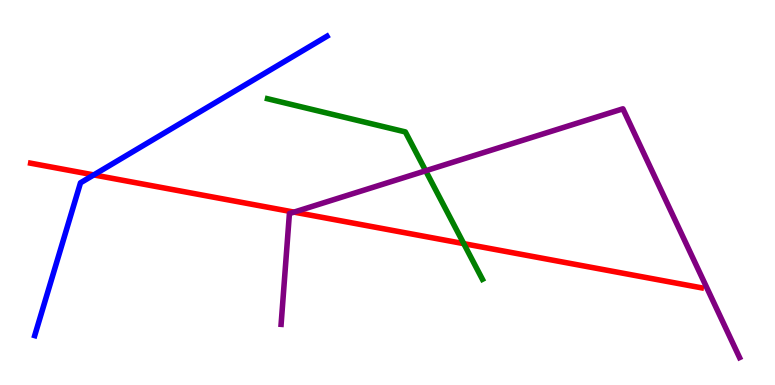[{'lines': ['blue', 'red'], 'intersections': [{'x': 1.21, 'y': 5.46}]}, {'lines': ['green', 'red'], 'intersections': [{'x': 5.98, 'y': 3.67}]}, {'lines': ['purple', 'red'], 'intersections': [{'x': 3.79, 'y': 4.49}]}, {'lines': ['blue', 'green'], 'intersections': []}, {'lines': ['blue', 'purple'], 'intersections': []}, {'lines': ['green', 'purple'], 'intersections': [{'x': 5.49, 'y': 5.56}]}]